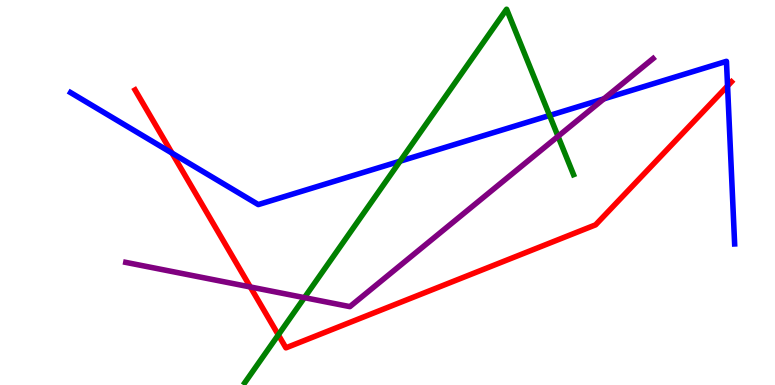[{'lines': ['blue', 'red'], 'intersections': [{'x': 2.22, 'y': 6.02}, {'x': 9.39, 'y': 7.77}]}, {'lines': ['green', 'red'], 'intersections': [{'x': 3.59, 'y': 1.3}]}, {'lines': ['purple', 'red'], 'intersections': [{'x': 3.23, 'y': 2.55}]}, {'lines': ['blue', 'green'], 'intersections': [{'x': 5.16, 'y': 5.81}, {'x': 7.09, 'y': 7.0}]}, {'lines': ['blue', 'purple'], 'intersections': [{'x': 7.79, 'y': 7.43}]}, {'lines': ['green', 'purple'], 'intersections': [{'x': 3.93, 'y': 2.27}, {'x': 7.2, 'y': 6.46}]}]